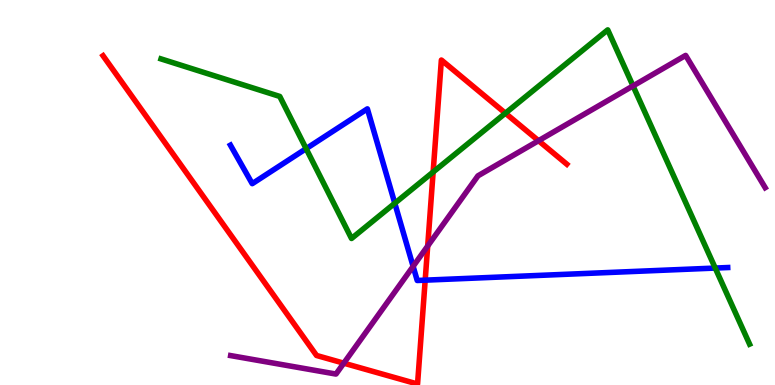[{'lines': ['blue', 'red'], 'intersections': [{'x': 5.49, 'y': 2.72}]}, {'lines': ['green', 'red'], 'intersections': [{'x': 5.59, 'y': 5.53}, {'x': 6.52, 'y': 7.06}]}, {'lines': ['purple', 'red'], 'intersections': [{'x': 4.44, 'y': 0.567}, {'x': 5.52, 'y': 3.61}, {'x': 6.95, 'y': 6.35}]}, {'lines': ['blue', 'green'], 'intersections': [{'x': 3.95, 'y': 6.14}, {'x': 5.09, 'y': 4.72}, {'x': 9.23, 'y': 3.04}]}, {'lines': ['blue', 'purple'], 'intersections': [{'x': 5.33, 'y': 3.08}]}, {'lines': ['green', 'purple'], 'intersections': [{'x': 8.17, 'y': 7.77}]}]